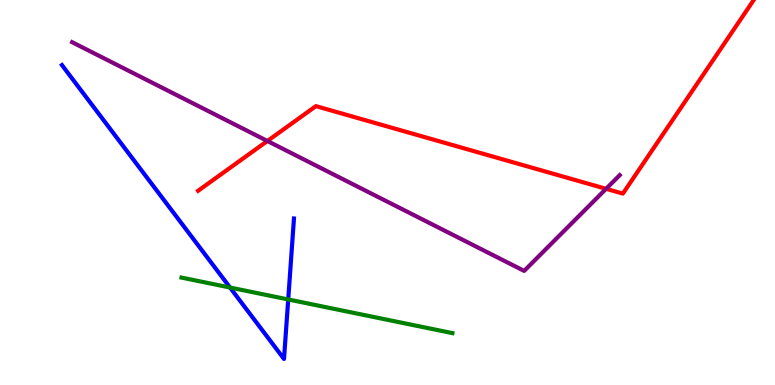[{'lines': ['blue', 'red'], 'intersections': []}, {'lines': ['green', 'red'], 'intersections': []}, {'lines': ['purple', 'red'], 'intersections': [{'x': 3.45, 'y': 6.34}, {'x': 7.82, 'y': 5.1}]}, {'lines': ['blue', 'green'], 'intersections': [{'x': 2.97, 'y': 2.53}, {'x': 3.72, 'y': 2.22}]}, {'lines': ['blue', 'purple'], 'intersections': []}, {'lines': ['green', 'purple'], 'intersections': []}]